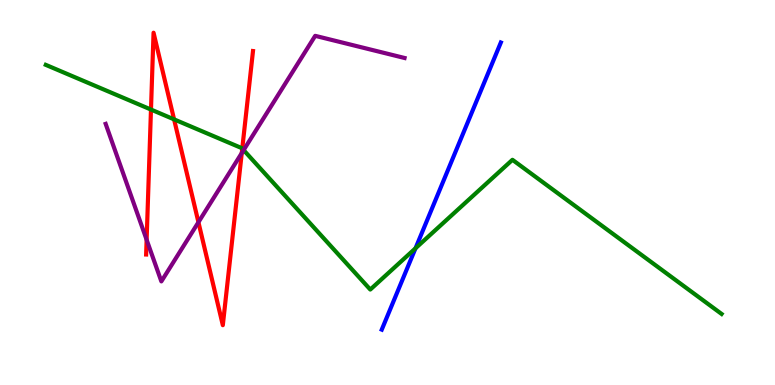[{'lines': ['blue', 'red'], 'intersections': []}, {'lines': ['green', 'red'], 'intersections': [{'x': 1.95, 'y': 7.15}, {'x': 2.25, 'y': 6.9}, {'x': 3.13, 'y': 6.14}]}, {'lines': ['purple', 'red'], 'intersections': [{'x': 1.89, 'y': 3.77}, {'x': 2.56, 'y': 4.23}, {'x': 3.12, 'y': 6.02}]}, {'lines': ['blue', 'green'], 'intersections': [{'x': 5.36, 'y': 3.55}]}, {'lines': ['blue', 'purple'], 'intersections': []}, {'lines': ['green', 'purple'], 'intersections': [{'x': 3.14, 'y': 6.1}]}]